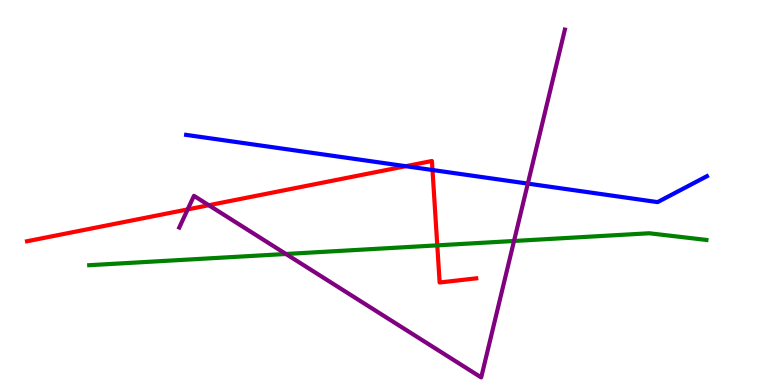[{'lines': ['blue', 'red'], 'intersections': [{'x': 5.24, 'y': 5.68}, {'x': 5.58, 'y': 5.58}]}, {'lines': ['green', 'red'], 'intersections': [{'x': 5.64, 'y': 3.63}]}, {'lines': ['purple', 'red'], 'intersections': [{'x': 2.42, 'y': 4.56}, {'x': 2.69, 'y': 4.67}]}, {'lines': ['blue', 'green'], 'intersections': []}, {'lines': ['blue', 'purple'], 'intersections': [{'x': 6.81, 'y': 5.23}]}, {'lines': ['green', 'purple'], 'intersections': [{'x': 3.69, 'y': 3.4}, {'x': 6.63, 'y': 3.74}]}]